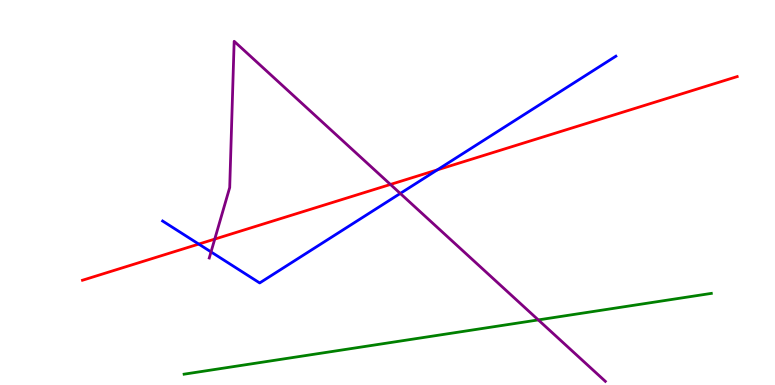[{'lines': ['blue', 'red'], 'intersections': [{'x': 2.56, 'y': 3.66}, {'x': 5.64, 'y': 5.59}]}, {'lines': ['green', 'red'], 'intersections': []}, {'lines': ['purple', 'red'], 'intersections': [{'x': 2.77, 'y': 3.79}, {'x': 5.04, 'y': 5.21}]}, {'lines': ['blue', 'green'], 'intersections': []}, {'lines': ['blue', 'purple'], 'intersections': [{'x': 2.72, 'y': 3.46}, {'x': 5.16, 'y': 4.98}]}, {'lines': ['green', 'purple'], 'intersections': [{'x': 6.95, 'y': 1.69}]}]